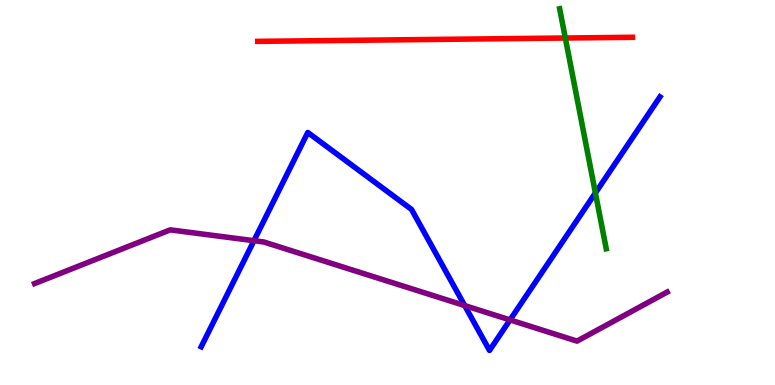[{'lines': ['blue', 'red'], 'intersections': []}, {'lines': ['green', 'red'], 'intersections': [{'x': 7.29, 'y': 9.01}]}, {'lines': ['purple', 'red'], 'intersections': []}, {'lines': ['blue', 'green'], 'intersections': [{'x': 7.68, 'y': 4.99}]}, {'lines': ['blue', 'purple'], 'intersections': [{'x': 3.28, 'y': 3.75}, {'x': 6.0, 'y': 2.06}, {'x': 6.58, 'y': 1.69}]}, {'lines': ['green', 'purple'], 'intersections': []}]